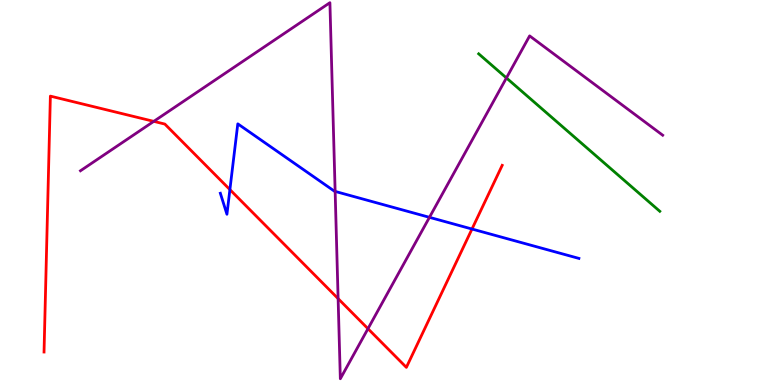[{'lines': ['blue', 'red'], 'intersections': [{'x': 2.97, 'y': 5.08}, {'x': 6.09, 'y': 4.05}]}, {'lines': ['green', 'red'], 'intersections': []}, {'lines': ['purple', 'red'], 'intersections': [{'x': 1.98, 'y': 6.85}, {'x': 4.36, 'y': 2.24}, {'x': 4.75, 'y': 1.46}]}, {'lines': ['blue', 'green'], 'intersections': []}, {'lines': ['blue', 'purple'], 'intersections': [{'x': 4.32, 'y': 5.03}, {'x': 5.54, 'y': 4.36}]}, {'lines': ['green', 'purple'], 'intersections': [{'x': 6.53, 'y': 7.98}]}]